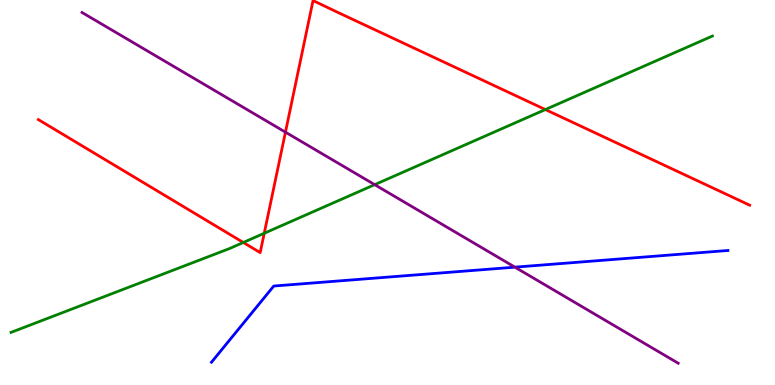[{'lines': ['blue', 'red'], 'intersections': []}, {'lines': ['green', 'red'], 'intersections': [{'x': 3.14, 'y': 3.7}, {'x': 3.41, 'y': 3.94}, {'x': 7.04, 'y': 7.15}]}, {'lines': ['purple', 'red'], 'intersections': [{'x': 3.68, 'y': 6.57}]}, {'lines': ['blue', 'green'], 'intersections': []}, {'lines': ['blue', 'purple'], 'intersections': [{'x': 6.64, 'y': 3.06}]}, {'lines': ['green', 'purple'], 'intersections': [{'x': 4.83, 'y': 5.2}]}]